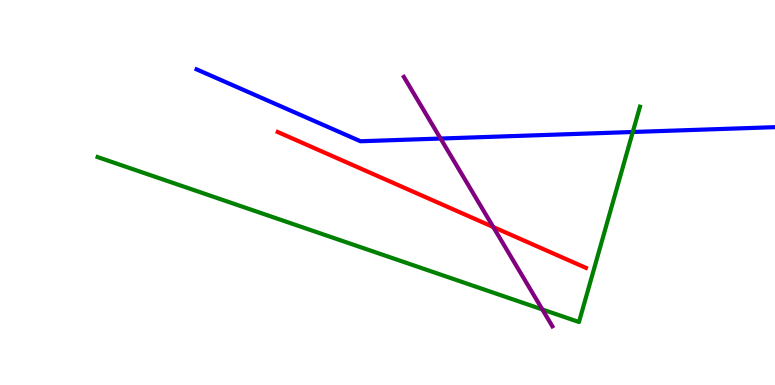[{'lines': ['blue', 'red'], 'intersections': []}, {'lines': ['green', 'red'], 'intersections': []}, {'lines': ['purple', 'red'], 'intersections': [{'x': 6.36, 'y': 4.1}]}, {'lines': ['blue', 'green'], 'intersections': [{'x': 8.17, 'y': 6.57}]}, {'lines': ['blue', 'purple'], 'intersections': [{'x': 5.68, 'y': 6.4}]}, {'lines': ['green', 'purple'], 'intersections': [{'x': 7.0, 'y': 1.96}]}]